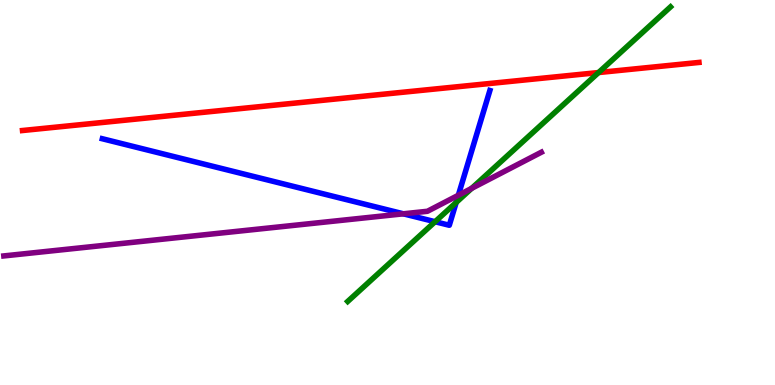[{'lines': ['blue', 'red'], 'intersections': []}, {'lines': ['green', 'red'], 'intersections': [{'x': 7.72, 'y': 8.12}]}, {'lines': ['purple', 'red'], 'intersections': []}, {'lines': ['blue', 'green'], 'intersections': [{'x': 5.61, 'y': 4.24}, {'x': 5.89, 'y': 4.74}]}, {'lines': ['blue', 'purple'], 'intersections': [{'x': 5.2, 'y': 4.45}, {'x': 5.91, 'y': 4.93}]}, {'lines': ['green', 'purple'], 'intersections': [{'x': 6.09, 'y': 5.11}]}]